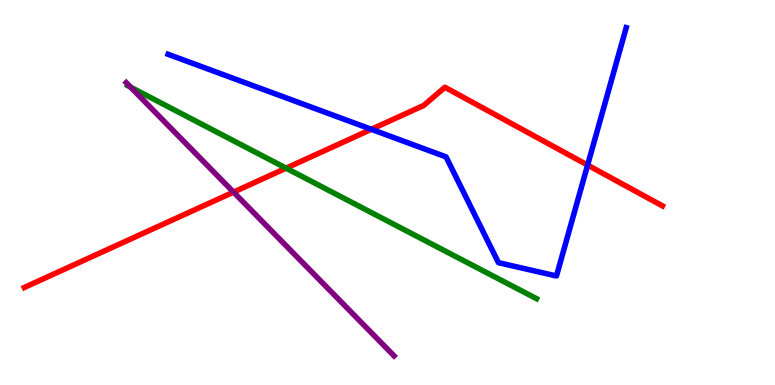[{'lines': ['blue', 'red'], 'intersections': [{'x': 4.79, 'y': 6.64}, {'x': 7.58, 'y': 5.71}]}, {'lines': ['green', 'red'], 'intersections': [{'x': 3.69, 'y': 5.63}]}, {'lines': ['purple', 'red'], 'intersections': [{'x': 3.01, 'y': 5.01}]}, {'lines': ['blue', 'green'], 'intersections': []}, {'lines': ['blue', 'purple'], 'intersections': []}, {'lines': ['green', 'purple'], 'intersections': [{'x': 1.69, 'y': 7.74}]}]